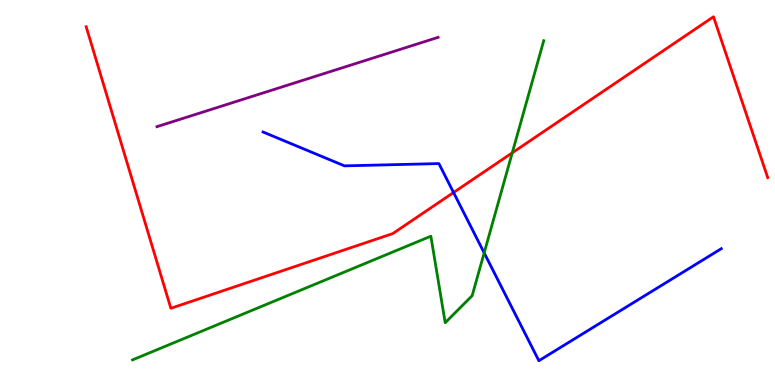[{'lines': ['blue', 'red'], 'intersections': [{'x': 5.85, 'y': 5.0}]}, {'lines': ['green', 'red'], 'intersections': [{'x': 6.61, 'y': 6.03}]}, {'lines': ['purple', 'red'], 'intersections': []}, {'lines': ['blue', 'green'], 'intersections': [{'x': 6.25, 'y': 3.43}]}, {'lines': ['blue', 'purple'], 'intersections': []}, {'lines': ['green', 'purple'], 'intersections': []}]